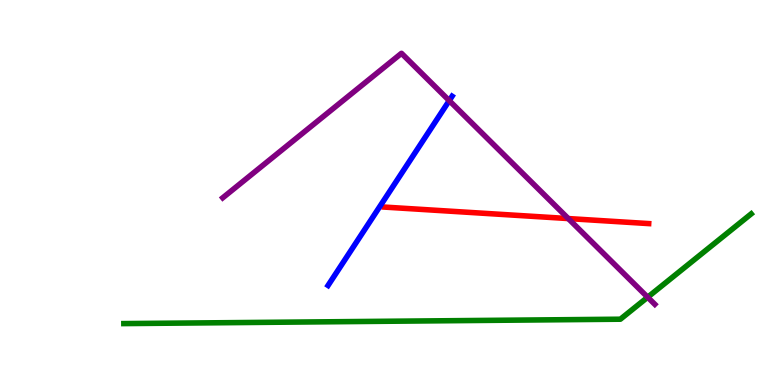[{'lines': ['blue', 'red'], 'intersections': []}, {'lines': ['green', 'red'], 'intersections': []}, {'lines': ['purple', 'red'], 'intersections': [{'x': 7.33, 'y': 4.32}]}, {'lines': ['blue', 'green'], 'intersections': []}, {'lines': ['blue', 'purple'], 'intersections': [{'x': 5.8, 'y': 7.39}]}, {'lines': ['green', 'purple'], 'intersections': [{'x': 8.36, 'y': 2.28}]}]